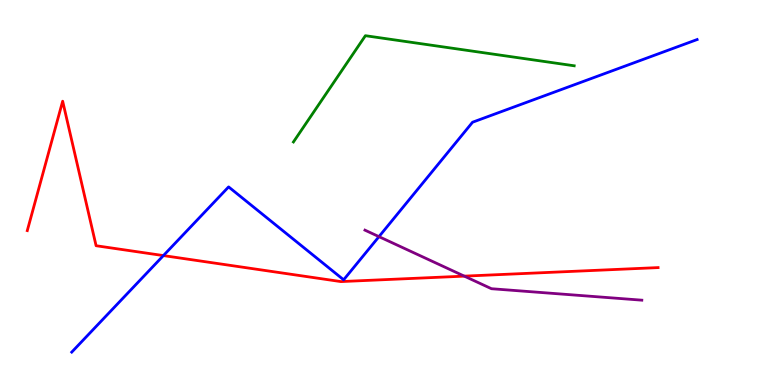[{'lines': ['blue', 'red'], 'intersections': [{'x': 2.11, 'y': 3.36}]}, {'lines': ['green', 'red'], 'intersections': []}, {'lines': ['purple', 'red'], 'intersections': [{'x': 5.99, 'y': 2.83}]}, {'lines': ['blue', 'green'], 'intersections': []}, {'lines': ['blue', 'purple'], 'intersections': [{'x': 4.89, 'y': 3.85}]}, {'lines': ['green', 'purple'], 'intersections': []}]